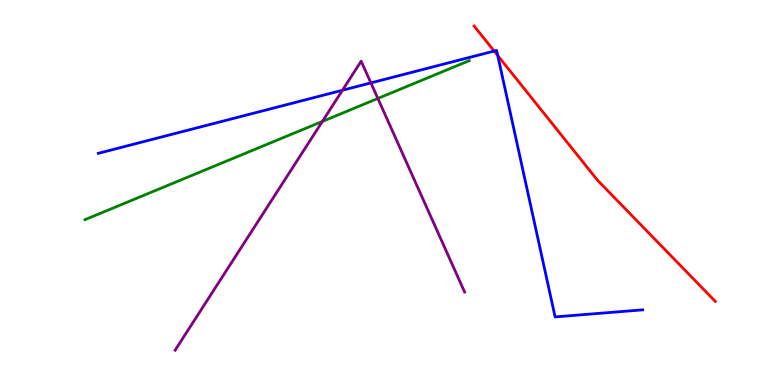[{'lines': ['blue', 'red'], 'intersections': [{'x': 6.38, 'y': 8.67}, {'x': 6.42, 'y': 8.56}]}, {'lines': ['green', 'red'], 'intersections': []}, {'lines': ['purple', 'red'], 'intersections': []}, {'lines': ['blue', 'green'], 'intersections': []}, {'lines': ['blue', 'purple'], 'intersections': [{'x': 4.42, 'y': 7.66}, {'x': 4.79, 'y': 7.85}]}, {'lines': ['green', 'purple'], 'intersections': [{'x': 4.16, 'y': 6.85}, {'x': 4.88, 'y': 7.44}]}]